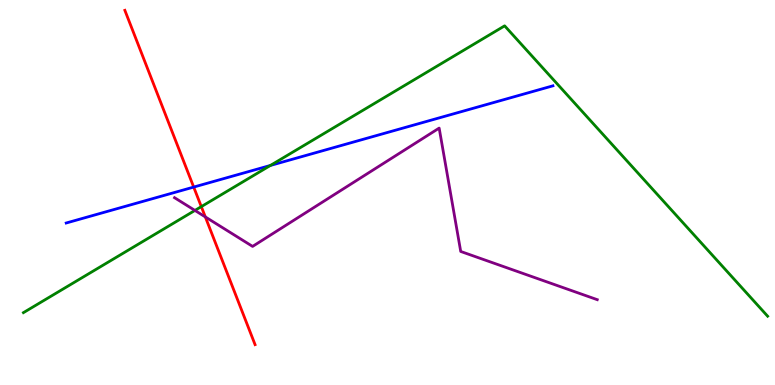[{'lines': ['blue', 'red'], 'intersections': [{'x': 2.5, 'y': 5.14}]}, {'lines': ['green', 'red'], 'intersections': [{'x': 2.6, 'y': 4.63}]}, {'lines': ['purple', 'red'], 'intersections': [{'x': 2.65, 'y': 4.37}]}, {'lines': ['blue', 'green'], 'intersections': [{'x': 3.49, 'y': 5.7}]}, {'lines': ['blue', 'purple'], 'intersections': []}, {'lines': ['green', 'purple'], 'intersections': [{'x': 2.52, 'y': 4.53}]}]